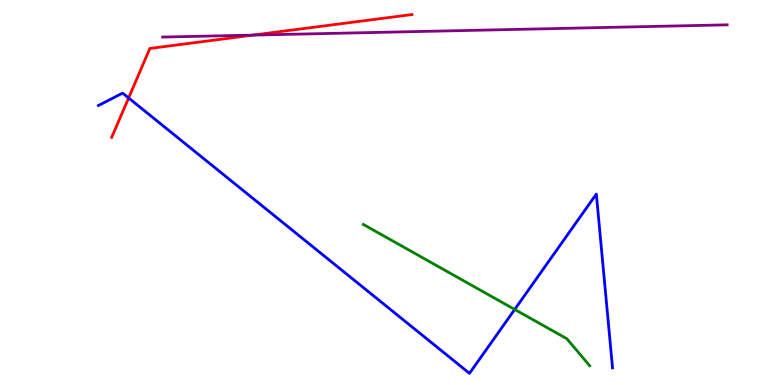[{'lines': ['blue', 'red'], 'intersections': [{'x': 1.66, 'y': 7.46}]}, {'lines': ['green', 'red'], 'intersections': []}, {'lines': ['purple', 'red'], 'intersections': [{'x': 3.26, 'y': 9.09}]}, {'lines': ['blue', 'green'], 'intersections': [{'x': 6.64, 'y': 1.96}]}, {'lines': ['blue', 'purple'], 'intersections': []}, {'lines': ['green', 'purple'], 'intersections': []}]